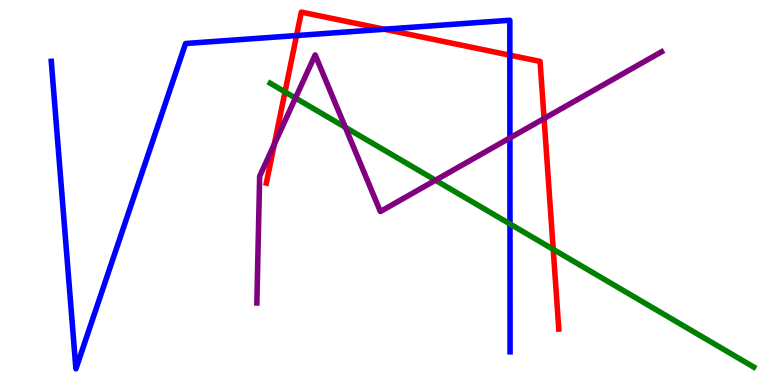[{'lines': ['blue', 'red'], 'intersections': [{'x': 3.83, 'y': 9.08}, {'x': 4.96, 'y': 9.24}, {'x': 6.58, 'y': 8.57}]}, {'lines': ['green', 'red'], 'intersections': [{'x': 3.68, 'y': 7.61}, {'x': 7.14, 'y': 3.52}]}, {'lines': ['purple', 'red'], 'intersections': [{'x': 3.54, 'y': 6.25}, {'x': 7.02, 'y': 6.92}]}, {'lines': ['blue', 'green'], 'intersections': [{'x': 6.58, 'y': 4.18}]}, {'lines': ['blue', 'purple'], 'intersections': [{'x': 6.58, 'y': 6.42}]}, {'lines': ['green', 'purple'], 'intersections': [{'x': 3.81, 'y': 7.45}, {'x': 4.46, 'y': 6.69}, {'x': 5.62, 'y': 5.32}]}]